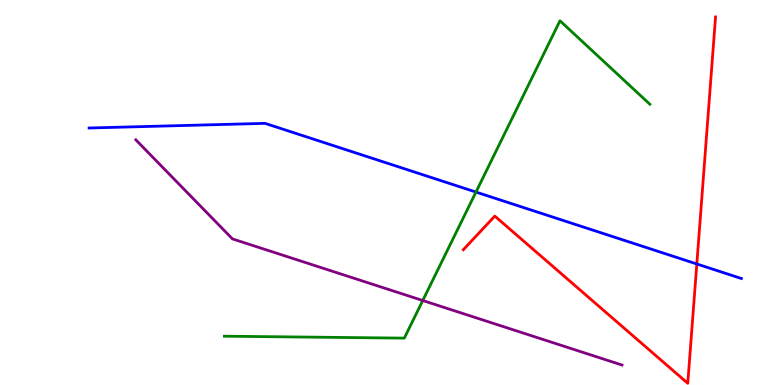[{'lines': ['blue', 'red'], 'intersections': [{'x': 8.99, 'y': 3.14}]}, {'lines': ['green', 'red'], 'intersections': []}, {'lines': ['purple', 'red'], 'intersections': []}, {'lines': ['blue', 'green'], 'intersections': [{'x': 6.14, 'y': 5.01}]}, {'lines': ['blue', 'purple'], 'intersections': []}, {'lines': ['green', 'purple'], 'intersections': [{'x': 5.45, 'y': 2.19}]}]